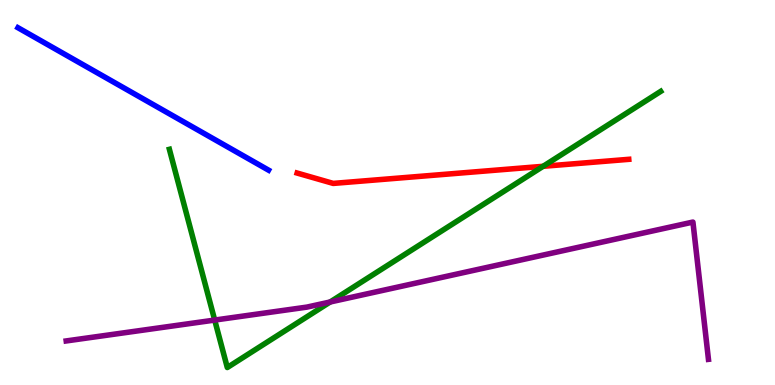[{'lines': ['blue', 'red'], 'intersections': []}, {'lines': ['green', 'red'], 'intersections': [{'x': 7.01, 'y': 5.68}]}, {'lines': ['purple', 'red'], 'intersections': []}, {'lines': ['blue', 'green'], 'intersections': []}, {'lines': ['blue', 'purple'], 'intersections': []}, {'lines': ['green', 'purple'], 'intersections': [{'x': 2.77, 'y': 1.69}, {'x': 4.26, 'y': 2.16}]}]